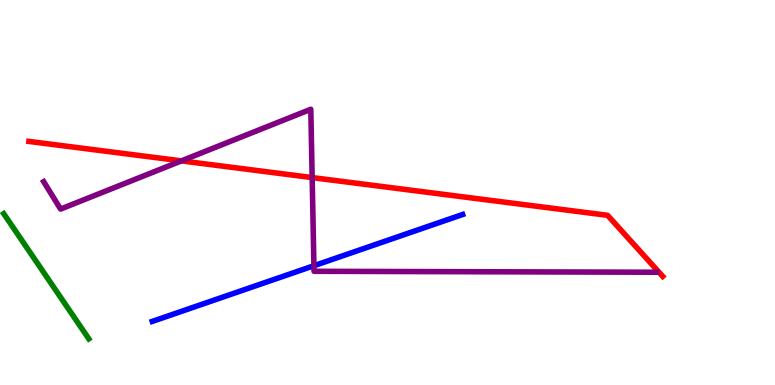[{'lines': ['blue', 'red'], 'intersections': []}, {'lines': ['green', 'red'], 'intersections': []}, {'lines': ['purple', 'red'], 'intersections': [{'x': 2.34, 'y': 5.82}, {'x': 4.03, 'y': 5.39}]}, {'lines': ['blue', 'green'], 'intersections': []}, {'lines': ['blue', 'purple'], 'intersections': [{'x': 4.05, 'y': 3.1}]}, {'lines': ['green', 'purple'], 'intersections': []}]